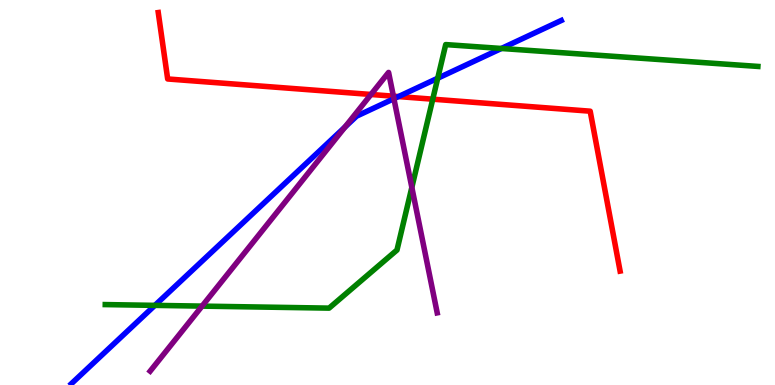[{'lines': ['blue', 'red'], 'intersections': [{'x': 5.14, 'y': 7.49}]}, {'lines': ['green', 'red'], 'intersections': [{'x': 5.58, 'y': 7.42}]}, {'lines': ['purple', 'red'], 'intersections': [{'x': 4.79, 'y': 7.55}, {'x': 5.08, 'y': 7.5}]}, {'lines': ['blue', 'green'], 'intersections': [{'x': 2.0, 'y': 2.07}, {'x': 5.65, 'y': 7.97}, {'x': 6.47, 'y': 8.74}]}, {'lines': ['blue', 'purple'], 'intersections': [{'x': 4.45, 'y': 6.7}, {'x': 5.08, 'y': 7.44}]}, {'lines': ['green', 'purple'], 'intersections': [{'x': 2.61, 'y': 2.05}, {'x': 5.31, 'y': 5.13}]}]